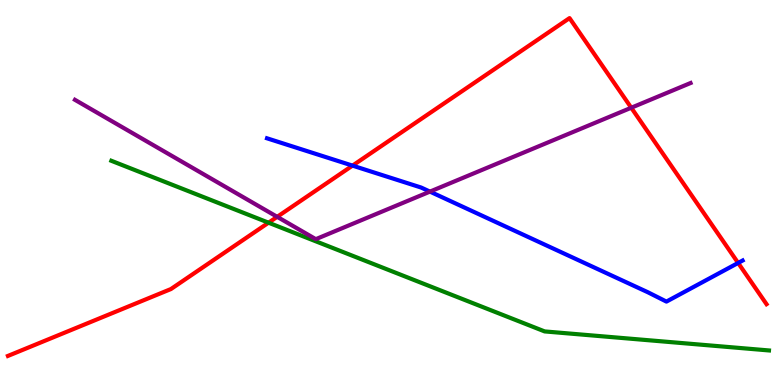[{'lines': ['blue', 'red'], 'intersections': [{'x': 4.55, 'y': 5.7}, {'x': 9.52, 'y': 3.17}]}, {'lines': ['green', 'red'], 'intersections': [{'x': 3.47, 'y': 4.22}]}, {'lines': ['purple', 'red'], 'intersections': [{'x': 3.58, 'y': 4.37}, {'x': 8.15, 'y': 7.2}]}, {'lines': ['blue', 'green'], 'intersections': []}, {'lines': ['blue', 'purple'], 'intersections': [{'x': 5.55, 'y': 5.02}]}, {'lines': ['green', 'purple'], 'intersections': []}]